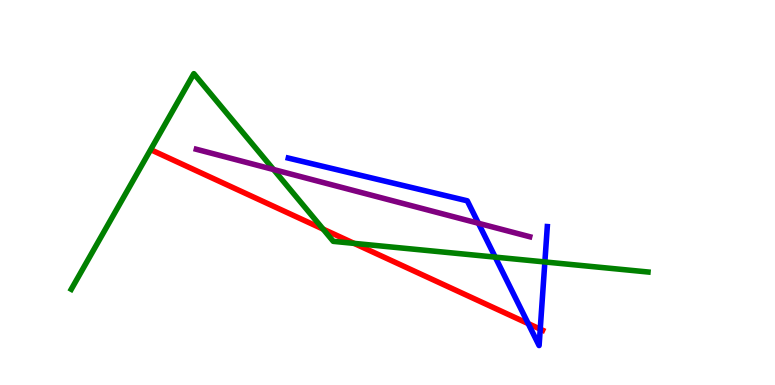[{'lines': ['blue', 'red'], 'intersections': [{'x': 6.82, 'y': 1.59}, {'x': 6.97, 'y': 1.45}]}, {'lines': ['green', 'red'], 'intersections': [{'x': 4.17, 'y': 4.05}, {'x': 4.57, 'y': 3.68}]}, {'lines': ['purple', 'red'], 'intersections': []}, {'lines': ['blue', 'green'], 'intersections': [{'x': 6.39, 'y': 3.32}, {'x': 7.03, 'y': 3.2}]}, {'lines': ['blue', 'purple'], 'intersections': [{'x': 6.17, 'y': 4.2}]}, {'lines': ['green', 'purple'], 'intersections': [{'x': 3.53, 'y': 5.6}]}]